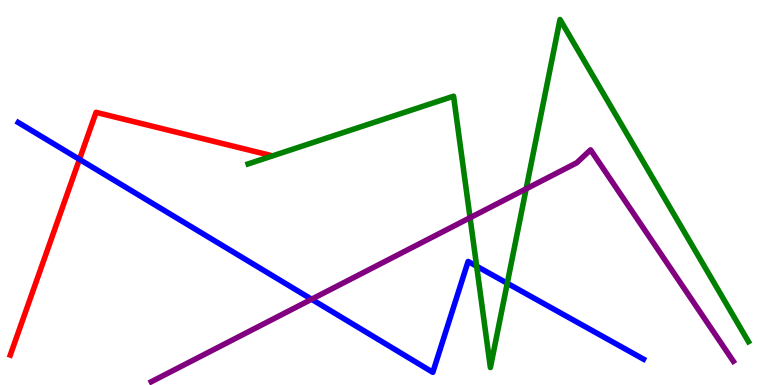[{'lines': ['blue', 'red'], 'intersections': [{'x': 1.03, 'y': 5.86}]}, {'lines': ['green', 'red'], 'intersections': []}, {'lines': ['purple', 'red'], 'intersections': []}, {'lines': ['blue', 'green'], 'intersections': [{'x': 6.15, 'y': 3.08}, {'x': 6.55, 'y': 2.64}]}, {'lines': ['blue', 'purple'], 'intersections': [{'x': 4.02, 'y': 2.23}]}, {'lines': ['green', 'purple'], 'intersections': [{'x': 6.07, 'y': 4.35}, {'x': 6.79, 'y': 5.09}]}]